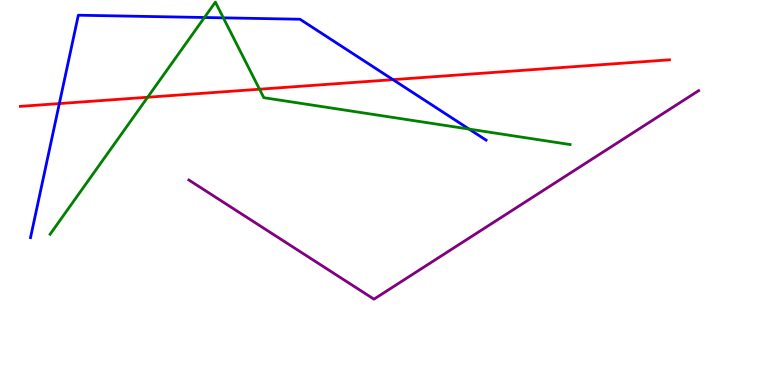[{'lines': ['blue', 'red'], 'intersections': [{'x': 0.766, 'y': 7.31}, {'x': 5.07, 'y': 7.93}]}, {'lines': ['green', 'red'], 'intersections': [{'x': 1.91, 'y': 7.47}, {'x': 3.35, 'y': 7.68}]}, {'lines': ['purple', 'red'], 'intersections': []}, {'lines': ['blue', 'green'], 'intersections': [{'x': 2.64, 'y': 9.55}, {'x': 2.88, 'y': 9.54}, {'x': 6.05, 'y': 6.65}]}, {'lines': ['blue', 'purple'], 'intersections': []}, {'lines': ['green', 'purple'], 'intersections': []}]